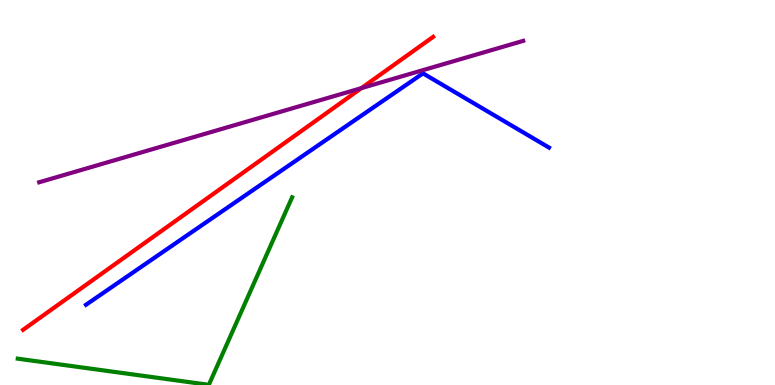[{'lines': ['blue', 'red'], 'intersections': []}, {'lines': ['green', 'red'], 'intersections': []}, {'lines': ['purple', 'red'], 'intersections': [{'x': 4.66, 'y': 7.71}]}, {'lines': ['blue', 'green'], 'intersections': []}, {'lines': ['blue', 'purple'], 'intersections': []}, {'lines': ['green', 'purple'], 'intersections': []}]